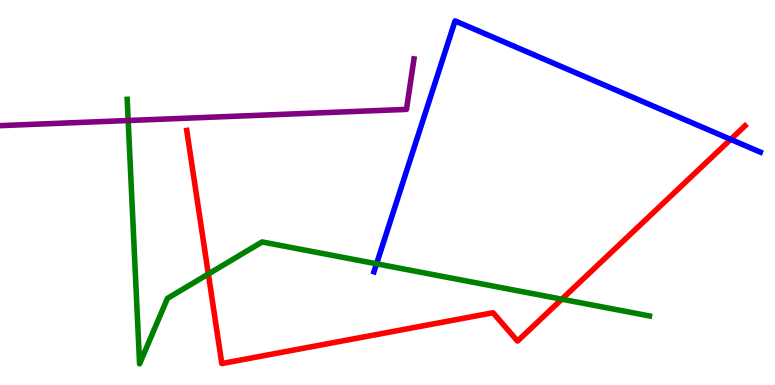[{'lines': ['blue', 'red'], 'intersections': [{'x': 9.43, 'y': 6.38}]}, {'lines': ['green', 'red'], 'intersections': [{'x': 2.69, 'y': 2.88}, {'x': 7.25, 'y': 2.23}]}, {'lines': ['purple', 'red'], 'intersections': []}, {'lines': ['blue', 'green'], 'intersections': [{'x': 4.86, 'y': 3.15}]}, {'lines': ['blue', 'purple'], 'intersections': []}, {'lines': ['green', 'purple'], 'intersections': [{'x': 1.65, 'y': 6.87}]}]